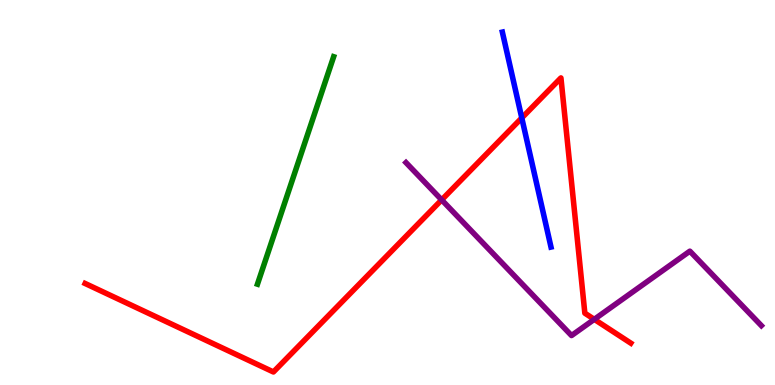[{'lines': ['blue', 'red'], 'intersections': [{'x': 6.73, 'y': 6.94}]}, {'lines': ['green', 'red'], 'intersections': []}, {'lines': ['purple', 'red'], 'intersections': [{'x': 5.7, 'y': 4.81}, {'x': 7.67, 'y': 1.71}]}, {'lines': ['blue', 'green'], 'intersections': []}, {'lines': ['blue', 'purple'], 'intersections': []}, {'lines': ['green', 'purple'], 'intersections': []}]